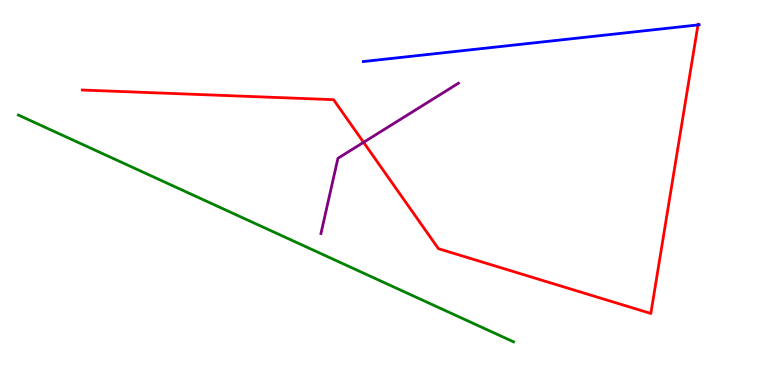[{'lines': ['blue', 'red'], 'intersections': [{'x': 9.01, 'y': 9.35}]}, {'lines': ['green', 'red'], 'intersections': []}, {'lines': ['purple', 'red'], 'intersections': [{'x': 4.69, 'y': 6.3}]}, {'lines': ['blue', 'green'], 'intersections': []}, {'lines': ['blue', 'purple'], 'intersections': []}, {'lines': ['green', 'purple'], 'intersections': []}]